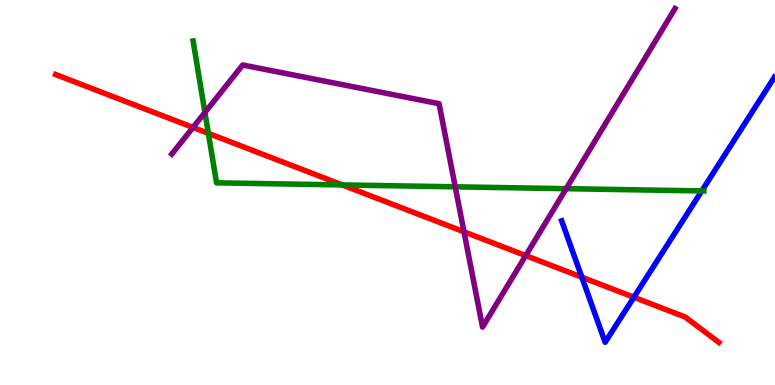[{'lines': ['blue', 'red'], 'intersections': [{'x': 7.51, 'y': 2.8}, {'x': 8.18, 'y': 2.28}]}, {'lines': ['green', 'red'], 'intersections': [{'x': 2.69, 'y': 6.54}, {'x': 4.42, 'y': 5.2}]}, {'lines': ['purple', 'red'], 'intersections': [{'x': 2.49, 'y': 6.69}, {'x': 5.99, 'y': 3.98}, {'x': 6.78, 'y': 3.36}]}, {'lines': ['blue', 'green'], 'intersections': [{'x': 9.06, 'y': 5.04}]}, {'lines': ['blue', 'purple'], 'intersections': []}, {'lines': ['green', 'purple'], 'intersections': [{'x': 2.64, 'y': 7.08}, {'x': 5.87, 'y': 5.15}, {'x': 7.31, 'y': 5.1}]}]